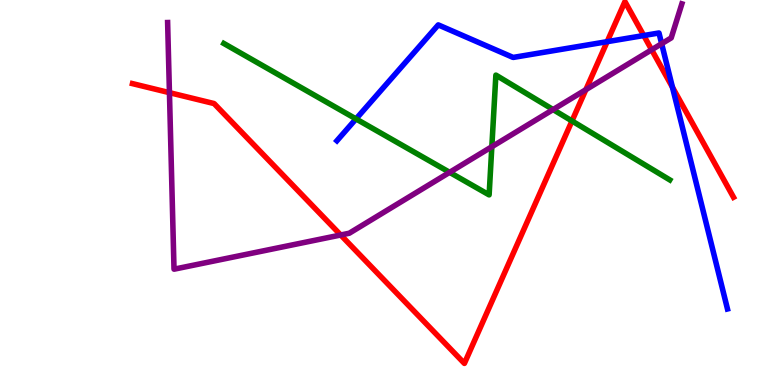[{'lines': ['blue', 'red'], 'intersections': [{'x': 7.83, 'y': 8.92}, {'x': 8.31, 'y': 9.08}, {'x': 8.68, 'y': 7.73}]}, {'lines': ['green', 'red'], 'intersections': [{'x': 7.38, 'y': 6.86}]}, {'lines': ['purple', 'red'], 'intersections': [{'x': 2.19, 'y': 7.59}, {'x': 4.4, 'y': 3.9}, {'x': 7.56, 'y': 7.67}, {'x': 8.41, 'y': 8.71}]}, {'lines': ['blue', 'green'], 'intersections': [{'x': 4.59, 'y': 6.91}]}, {'lines': ['blue', 'purple'], 'intersections': [{'x': 8.54, 'y': 8.86}]}, {'lines': ['green', 'purple'], 'intersections': [{'x': 5.8, 'y': 5.52}, {'x': 6.35, 'y': 6.19}, {'x': 7.14, 'y': 7.15}]}]